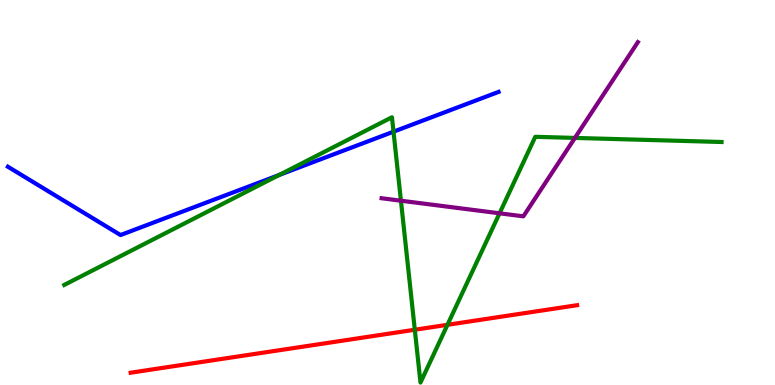[{'lines': ['blue', 'red'], 'intersections': []}, {'lines': ['green', 'red'], 'intersections': [{'x': 5.35, 'y': 1.44}, {'x': 5.77, 'y': 1.56}]}, {'lines': ['purple', 'red'], 'intersections': []}, {'lines': ['blue', 'green'], 'intersections': [{'x': 3.6, 'y': 5.45}, {'x': 5.08, 'y': 6.58}]}, {'lines': ['blue', 'purple'], 'intersections': []}, {'lines': ['green', 'purple'], 'intersections': [{'x': 5.17, 'y': 4.79}, {'x': 6.45, 'y': 4.46}, {'x': 7.42, 'y': 6.42}]}]